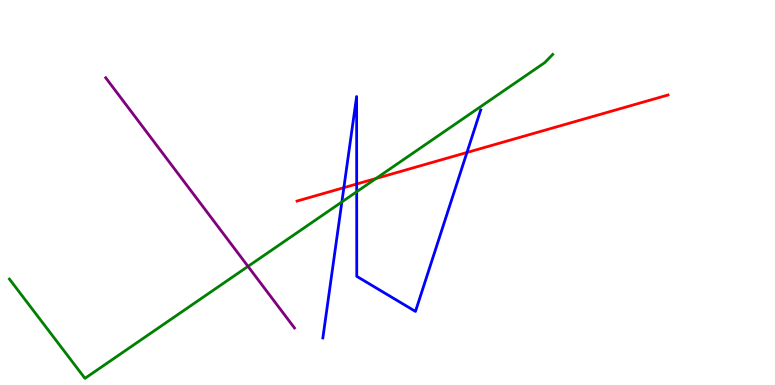[{'lines': ['blue', 'red'], 'intersections': [{'x': 4.44, 'y': 5.13}, {'x': 4.6, 'y': 5.22}, {'x': 6.02, 'y': 6.04}]}, {'lines': ['green', 'red'], 'intersections': [{'x': 4.85, 'y': 5.36}]}, {'lines': ['purple', 'red'], 'intersections': []}, {'lines': ['blue', 'green'], 'intersections': [{'x': 4.41, 'y': 4.75}, {'x': 4.6, 'y': 5.02}]}, {'lines': ['blue', 'purple'], 'intersections': []}, {'lines': ['green', 'purple'], 'intersections': [{'x': 3.2, 'y': 3.08}]}]